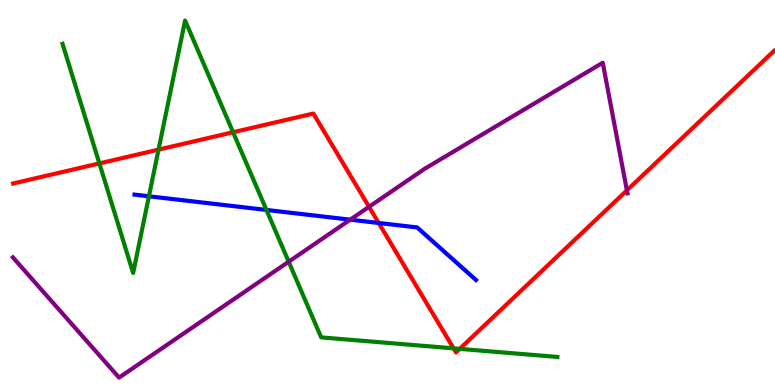[{'lines': ['blue', 'red'], 'intersections': [{'x': 4.89, 'y': 4.21}]}, {'lines': ['green', 'red'], 'intersections': [{'x': 1.28, 'y': 5.76}, {'x': 2.05, 'y': 6.11}, {'x': 3.01, 'y': 6.56}, {'x': 5.85, 'y': 0.952}, {'x': 5.93, 'y': 0.939}]}, {'lines': ['purple', 'red'], 'intersections': [{'x': 4.76, 'y': 4.63}, {'x': 8.09, 'y': 5.06}]}, {'lines': ['blue', 'green'], 'intersections': [{'x': 1.92, 'y': 4.9}, {'x': 3.44, 'y': 4.55}]}, {'lines': ['blue', 'purple'], 'intersections': [{'x': 4.52, 'y': 4.29}]}, {'lines': ['green', 'purple'], 'intersections': [{'x': 3.72, 'y': 3.2}]}]